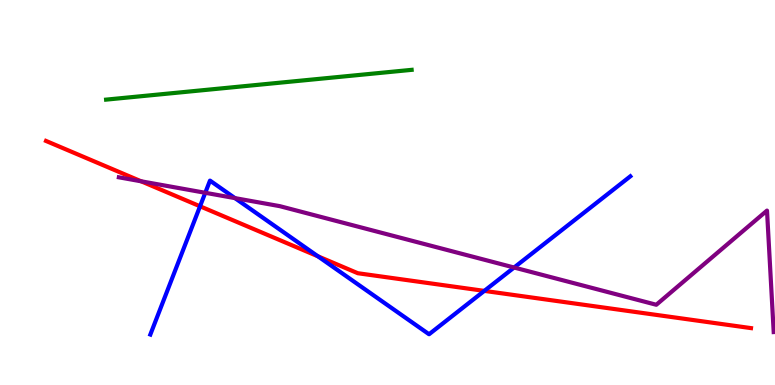[{'lines': ['blue', 'red'], 'intersections': [{'x': 2.58, 'y': 4.64}, {'x': 4.1, 'y': 3.34}, {'x': 6.25, 'y': 2.44}]}, {'lines': ['green', 'red'], 'intersections': []}, {'lines': ['purple', 'red'], 'intersections': [{'x': 1.82, 'y': 5.29}]}, {'lines': ['blue', 'green'], 'intersections': []}, {'lines': ['blue', 'purple'], 'intersections': [{'x': 2.65, 'y': 4.99}, {'x': 3.03, 'y': 4.85}, {'x': 6.63, 'y': 3.05}]}, {'lines': ['green', 'purple'], 'intersections': []}]